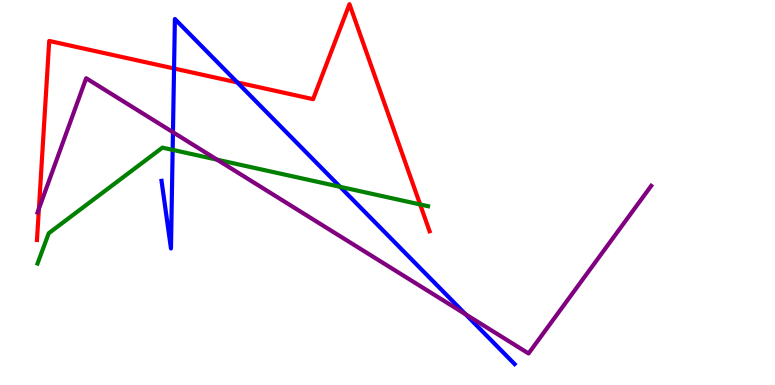[{'lines': ['blue', 'red'], 'intersections': [{'x': 2.25, 'y': 8.22}, {'x': 3.06, 'y': 7.86}]}, {'lines': ['green', 'red'], 'intersections': [{'x': 5.42, 'y': 4.69}]}, {'lines': ['purple', 'red'], 'intersections': [{'x': 0.502, 'y': 4.58}]}, {'lines': ['blue', 'green'], 'intersections': [{'x': 2.23, 'y': 6.11}, {'x': 4.39, 'y': 5.15}]}, {'lines': ['blue', 'purple'], 'intersections': [{'x': 2.23, 'y': 6.57}, {'x': 6.01, 'y': 1.84}]}, {'lines': ['green', 'purple'], 'intersections': [{'x': 2.8, 'y': 5.85}]}]